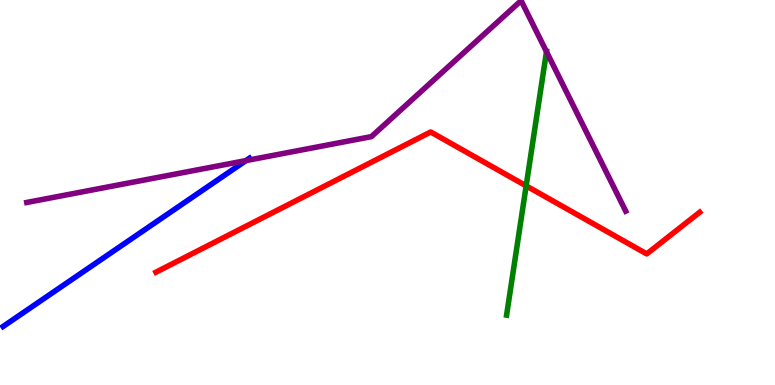[{'lines': ['blue', 'red'], 'intersections': []}, {'lines': ['green', 'red'], 'intersections': [{'x': 6.79, 'y': 5.17}]}, {'lines': ['purple', 'red'], 'intersections': []}, {'lines': ['blue', 'green'], 'intersections': []}, {'lines': ['blue', 'purple'], 'intersections': [{'x': 3.17, 'y': 5.83}]}, {'lines': ['green', 'purple'], 'intersections': [{'x': 7.05, 'y': 8.66}]}]